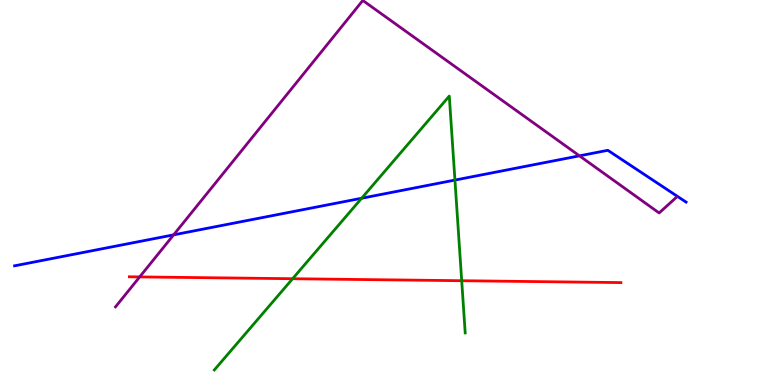[{'lines': ['blue', 'red'], 'intersections': []}, {'lines': ['green', 'red'], 'intersections': [{'x': 3.78, 'y': 2.76}, {'x': 5.96, 'y': 2.71}]}, {'lines': ['purple', 'red'], 'intersections': [{'x': 1.8, 'y': 2.81}]}, {'lines': ['blue', 'green'], 'intersections': [{'x': 4.67, 'y': 4.85}, {'x': 5.87, 'y': 5.32}]}, {'lines': ['blue', 'purple'], 'intersections': [{'x': 2.24, 'y': 3.9}, {'x': 7.48, 'y': 5.95}]}, {'lines': ['green', 'purple'], 'intersections': []}]